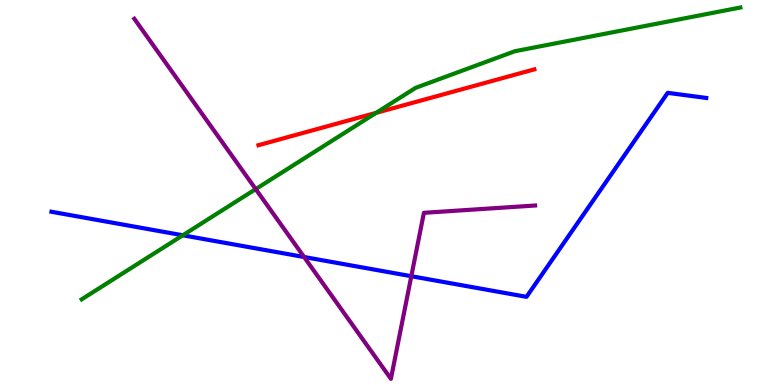[{'lines': ['blue', 'red'], 'intersections': []}, {'lines': ['green', 'red'], 'intersections': [{'x': 4.85, 'y': 7.07}]}, {'lines': ['purple', 'red'], 'intersections': []}, {'lines': ['blue', 'green'], 'intersections': [{'x': 2.36, 'y': 3.89}]}, {'lines': ['blue', 'purple'], 'intersections': [{'x': 3.92, 'y': 3.32}, {'x': 5.31, 'y': 2.83}]}, {'lines': ['green', 'purple'], 'intersections': [{'x': 3.3, 'y': 5.09}]}]